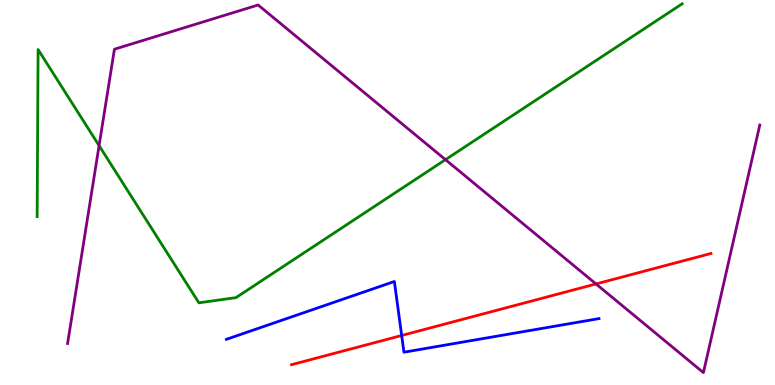[{'lines': ['blue', 'red'], 'intersections': [{'x': 5.18, 'y': 1.29}]}, {'lines': ['green', 'red'], 'intersections': []}, {'lines': ['purple', 'red'], 'intersections': [{'x': 7.69, 'y': 2.62}]}, {'lines': ['blue', 'green'], 'intersections': []}, {'lines': ['blue', 'purple'], 'intersections': []}, {'lines': ['green', 'purple'], 'intersections': [{'x': 1.28, 'y': 6.22}, {'x': 5.75, 'y': 5.85}]}]